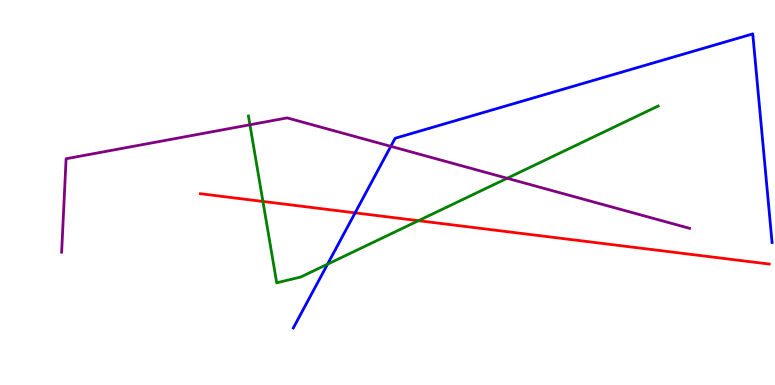[{'lines': ['blue', 'red'], 'intersections': [{'x': 4.58, 'y': 4.47}]}, {'lines': ['green', 'red'], 'intersections': [{'x': 3.39, 'y': 4.77}, {'x': 5.4, 'y': 4.27}]}, {'lines': ['purple', 'red'], 'intersections': []}, {'lines': ['blue', 'green'], 'intersections': [{'x': 4.23, 'y': 3.14}]}, {'lines': ['blue', 'purple'], 'intersections': [{'x': 5.04, 'y': 6.2}]}, {'lines': ['green', 'purple'], 'intersections': [{'x': 3.22, 'y': 6.76}, {'x': 6.54, 'y': 5.37}]}]